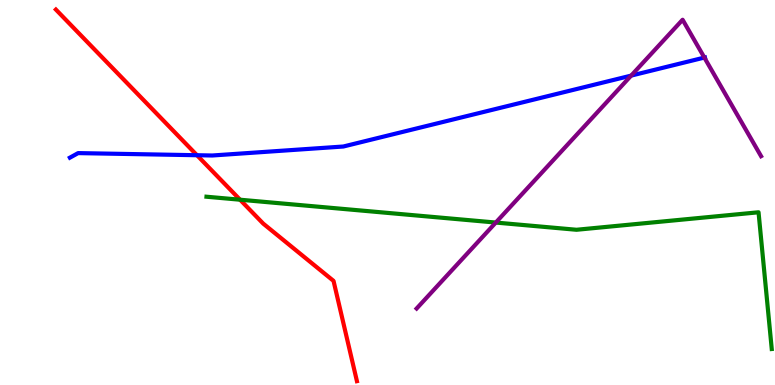[{'lines': ['blue', 'red'], 'intersections': [{'x': 2.54, 'y': 5.97}]}, {'lines': ['green', 'red'], 'intersections': [{'x': 3.1, 'y': 4.81}]}, {'lines': ['purple', 'red'], 'intersections': []}, {'lines': ['blue', 'green'], 'intersections': []}, {'lines': ['blue', 'purple'], 'intersections': [{'x': 8.14, 'y': 8.04}, {'x': 9.09, 'y': 8.5}]}, {'lines': ['green', 'purple'], 'intersections': [{'x': 6.4, 'y': 4.22}]}]